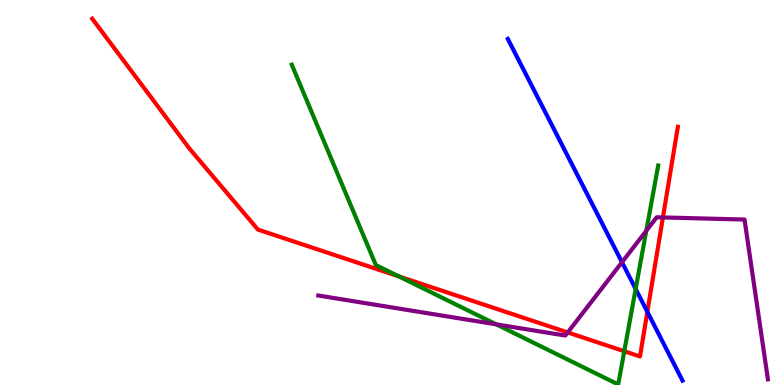[{'lines': ['blue', 'red'], 'intersections': [{'x': 8.35, 'y': 1.9}]}, {'lines': ['green', 'red'], 'intersections': [{'x': 5.15, 'y': 2.82}, {'x': 8.06, 'y': 0.877}]}, {'lines': ['purple', 'red'], 'intersections': [{'x': 7.33, 'y': 1.36}, {'x': 8.55, 'y': 4.35}]}, {'lines': ['blue', 'green'], 'intersections': [{'x': 8.2, 'y': 2.49}]}, {'lines': ['blue', 'purple'], 'intersections': [{'x': 8.03, 'y': 3.19}]}, {'lines': ['green', 'purple'], 'intersections': [{'x': 6.4, 'y': 1.58}, {'x': 8.34, 'y': 4.01}]}]